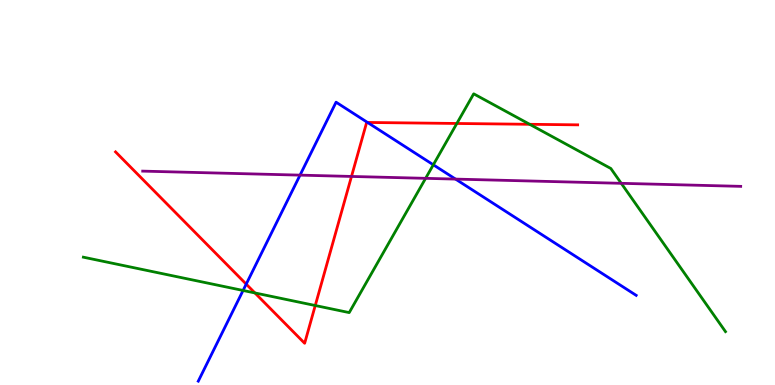[{'lines': ['blue', 'red'], 'intersections': [{'x': 3.18, 'y': 2.62}, {'x': 4.74, 'y': 6.82}]}, {'lines': ['green', 'red'], 'intersections': [{'x': 3.29, 'y': 2.39}, {'x': 4.07, 'y': 2.06}, {'x': 5.89, 'y': 6.79}, {'x': 6.83, 'y': 6.77}]}, {'lines': ['purple', 'red'], 'intersections': [{'x': 4.54, 'y': 5.42}]}, {'lines': ['blue', 'green'], 'intersections': [{'x': 3.14, 'y': 2.46}, {'x': 5.59, 'y': 5.72}]}, {'lines': ['blue', 'purple'], 'intersections': [{'x': 3.87, 'y': 5.45}, {'x': 5.88, 'y': 5.35}]}, {'lines': ['green', 'purple'], 'intersections': [{'x': 5.49, 'y': 5.37}, {'x': 8.02, 'y': 5.24}]}]